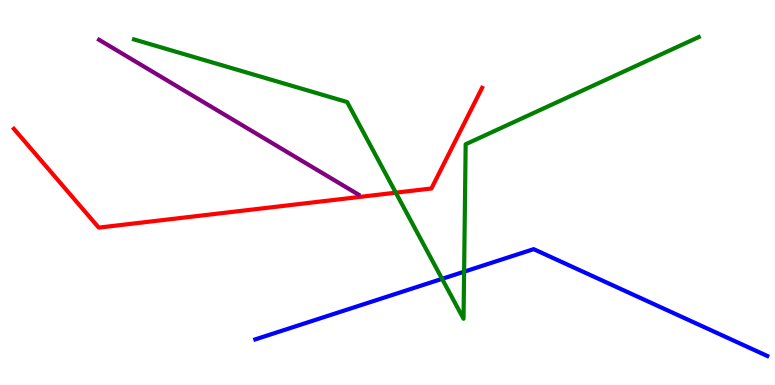[{'lines': ['blue', 'red'], 'intersections': []}, {'lines': ['green', 'red'], 'intersections': [{'x': 5.11, 'y': 5.0}]}, {'lines': ['purple', 'red'], 'intersections': []}, {'lines': ['blue', 'green'], 'intersections': [{'x': 5.7, 'y': 2.76}, {'x': 5.99, 'y': 2.94}]}, {'lines': ['blue', 'purple'], 'intersections': []}, {'lines': ['green', 'purple'], 'intersections': []}]